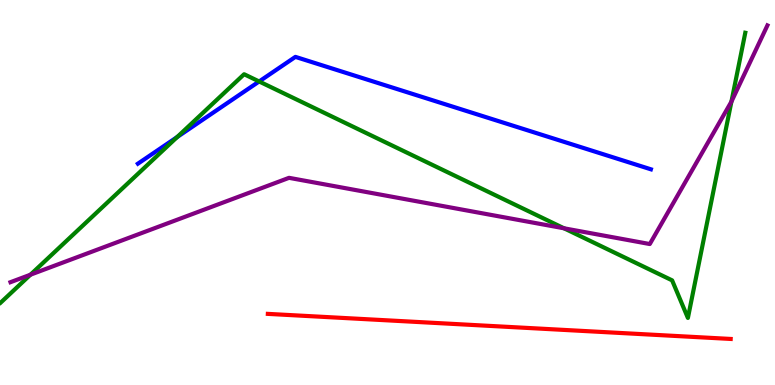[{'lines': ['blue', 'red'], 'intersections': []}, {'lines': ['green', 'red'], 'intersections': []}, {'lines': ['purple', 'red'], 'intersections': []}, {'lines': ['blue', 'green'], 'intersections': [{'x': 2.29, 'y': 6.44}, {'x': 3.34, 'y': 7.88}]}, {'lines': ['blue', 'purple'], 'intersections': []}, {'lines': ['green', 'purple'], 'intersections': [{'x': 0.393, 'y': 2.86}, {'x': 7.28, 'y': 4.07}, {'x': 9.44, 'y': 7.36}]}]